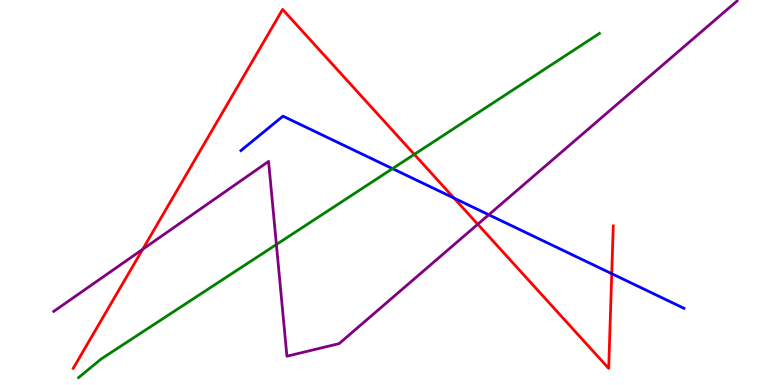[{'lines': ['blue', 'red'], 'intersections': [{'x': 5.86, 'y': 4.85}, {'x': 7.89, 'y': 2.89}]}, {'lines': ['green', 'red'], 'intersections': [{'x': 5.35, 'y': 5.99}]}, {'lines': ['purple', 'red'], 'intersections': [{'x': 1.84, 'y': 3.52}, {'x': 6.16, 'y': 4.18}]}, {'lines': ['blue', 'green'], 'intersections': [{'x': 5.06, 'y': 5.62}]}, {'lines': ['blue', 'purple'], 'intersections': [{'x': 6.31, 'y': 4.42}]}, {'lines': ['green', 'purple'], 'intersections': [{'x': 3.57, 'y': 3.65}]}]